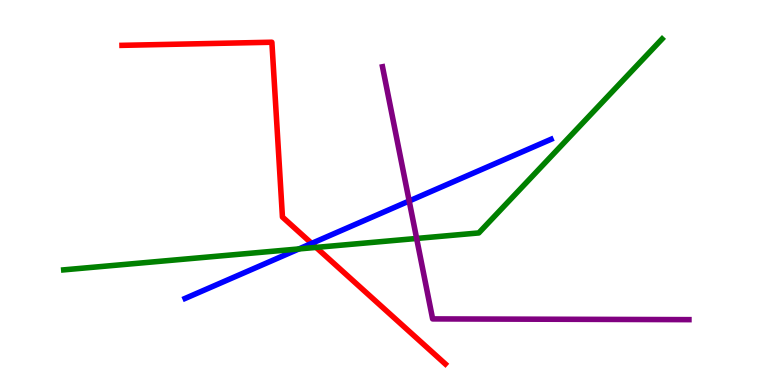[{'lines': ['blue', 'red'], 'intersections': [{'x': 4.02, 'y': 3.68}]}, {'lines': ['green', 'red'], 'intersections': [{'x': 4.08, 'y': 3.57}]}, {'lines': ['purple', 'red'], 'intersections': []}, {'lines': ['blue', 'green'], 'intersections': [{'x': 3.86, 'y': 3.53}]}, {'lines': ['blue', 'purple'], 'intersections': [{'x': 5.28, 'y': 4.78}]}, {'lines': ['green', 'purple'], 'intersections': [{'x': 5.38, 'y': 3.81}]}]